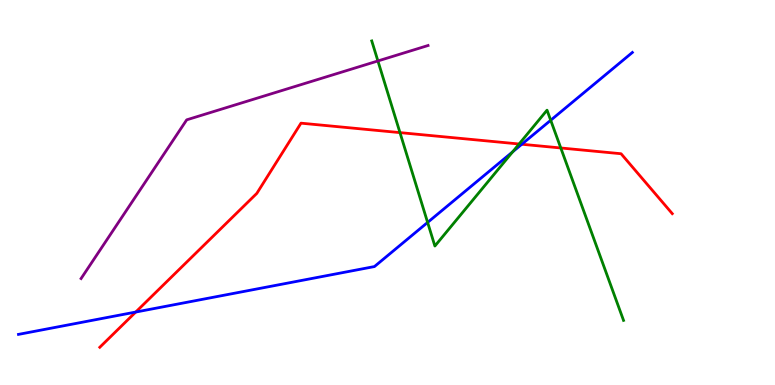[{'lines': ['blue', 'red'], 'intersections': [{'x': 1.75, 'y': 1.89}, {'x': 6.73, 'y': 6.25}]}, {'lines': ['green', 'red'], 'intersections': [{'x': 5.16, 'y': 6.56}, {'x': 6.7, 'y': 6.26}, {'x': 7.24, 'y': 6.16}]}, {'lines': ['purple', 'red'], 'intersections': []}, {'lines': ['blue', 'green'], 'intersections': [{'x': 5.52, 'y': 4.22}, {'x': 6.61, 'y': 6.06}, {'x': 7.11, 'y': 6.88}]}, {'lines': ['blue', 'purple'], 'intersections': []}, {'lines': ['green', 'purple'], 'intersections': [{'x': 4.88, 'y': 8.42}]}]